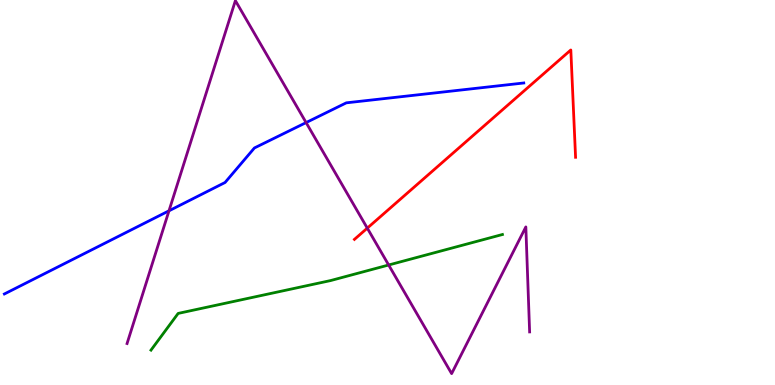[{'lines': ['blue', 'red'], 'intersections': []}, {'lines': ['green', 'red'], 'intersections': []}, {'lines': ['purple', 'red'], 'intersections': [{'x': 4.74, 'y': 4.07}]}, {'lines': ['blue', 'green'], 'intersections': []}, {'lines': ['blue', 'purple'], 'intersections': [{'x': 2.18, 'y': 4.52}, {'x': 3.95, 'y': 6.82}]}, {'lines': ['green', 'purple'], 'intersections': [{'x': 5.01, 'y': 3.12}]}]